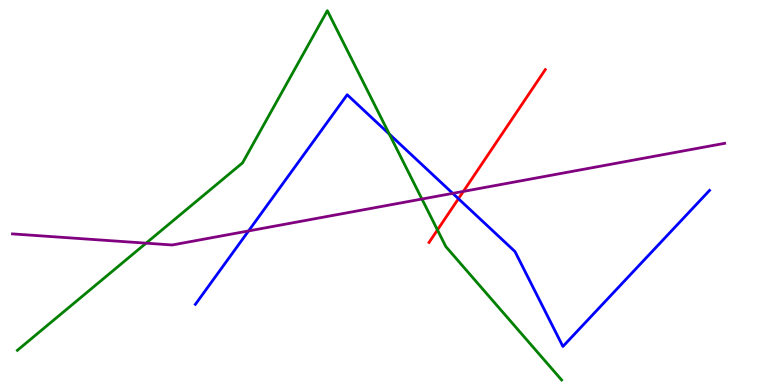[{'lines': ['blue', 'red'], 'intersections': [{'x': 5.92, 'y': 4.84}]}, {'lines': ['green', 'red'], 'intersections': [{'x': 5.64, 'y': 4.03}]}, {'lines': ['purple', 'red'], 'intersections': [{'x': 5.98, 'y': 5.03}]}, {'lines': ['blue', 'green'], 'intersections': [{'x': 5.02, 'y': 6.52}]}, {'lines': ['blue', 'purple'], 'intersections': [{'x': 3.21, 'y': 4.0}, {'x': 5.84, 'y': 4.98}]}, {'lines': ['green', 'purple'], 'intersections': [{'x': 1.88, 'y': 3.68}, {'x': 5.44, 'y': 4.83}]}]